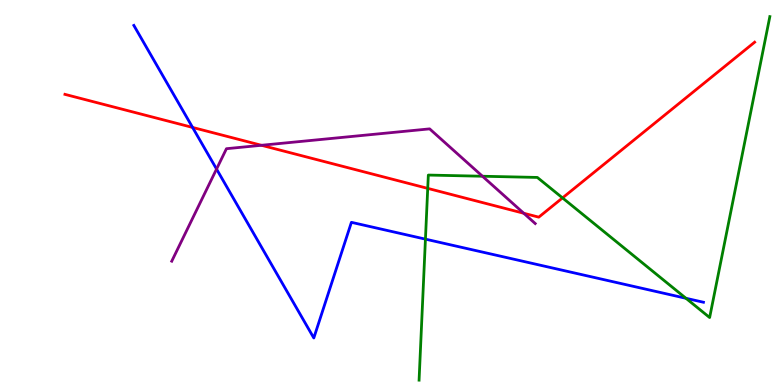[{'lines': ['blue', 'red'], 'intersections': [{'x': 2.49, 'y': 6.69}]}, {'lines': ['green', 'red'], 'intersections': [{'x': 5.52, 'y': 5.11}, {'x': 7.26, 'y': 4.86}]}, {'lines': ['purple', 'red'], 'intersections': [{'x': 3.37, 'y': 6.23}, {'x': 6.76, 'y': 4.46}]}, {'lines': ['blue', 'green'], 'intersections': [{'x': 5.49, 'y': 3.79}, {'x': 8.85, 'y': 2.25}]}, {'lines': ['blue', 'purple'], 'intersections': [{'x': 2.79, 'y': 5.61}]}, {'lines': ['green', 'purple'], 'intersections': [{'x': 6.23, 'y': 5.42}]}]